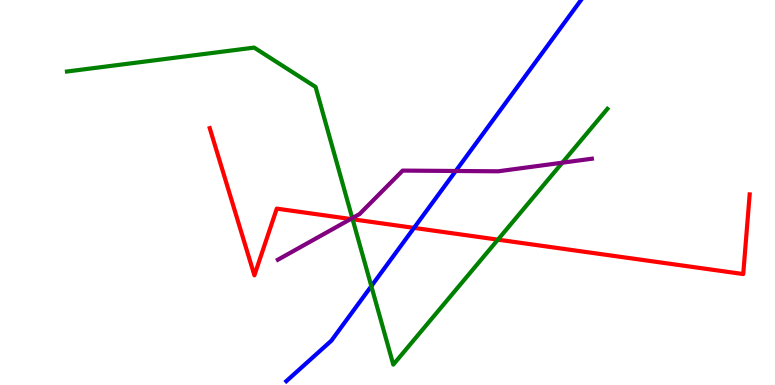[{'lines': ['blue', 'red'], 'intersections': [{'x': 5.34, 'y': 4.08}]}, {'lines': ['green', 'red'], 'intersections': [{'x': 4.55, 'y': 4.3}, {'x': 6.42, 'y': 3.78}]}, {'lines': ['purple', 'red'], 'intersections': [{'x': 4.53, 'y': 4.31}]}, {'lines': ['blue', 'green'], 'intersections': [{'x': 4.79, 'y': 2.57}]}, {'lines': ['blue', 'purple'], 'intersections': [{'x': 5.88, 'y': 5.56}]}, {'lines': ['green', 'purple'], 'intersections': [{'x': 4.55, 'y': 4.33}, {'x': 7.26, 'y': 5.77}]}]